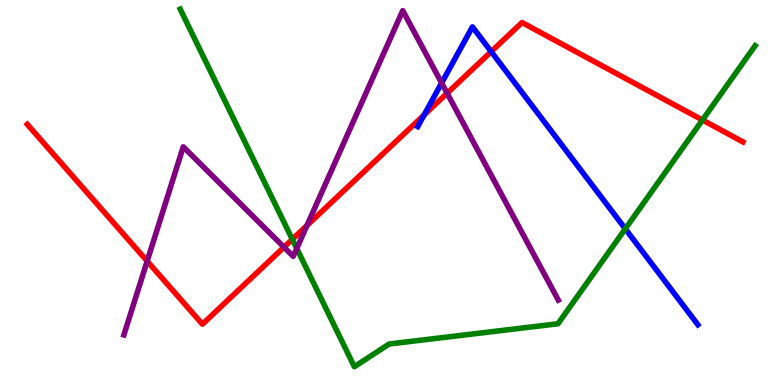[{'lines': ['blue', 'red'], 'intersections': [{'x': 5.47, 'y': 7.02}, {'x': 6.34, 'y': 8.66}]}, {'lines': ['green', 'red'], 'intersections': [{'x': 3.77, 'y': 3.78}, {'x': 9.06, 'y': 6.88}]}, {'lines': ['purple', 'red'], 'intersections': [{'x': 1.9, 'y': 3.22}, {'x': 3.66, 'y': 3.58}, {'x': 3.96, 'y': 4.14}, {'x': 5.77, 'y': 7.58}]}, {'lines': ['blue', 'green'], 'intersections': [{'x': 8.07, 'y': 4.06}]}, {'lines': ['blue', 'purple'], 'intersections': [{'x': 5.7, 'y': 7.84}]}, {'lines': ['green', 'purple'], 'intersections': [{'x': 3.83, 'y': 3.55}]}]